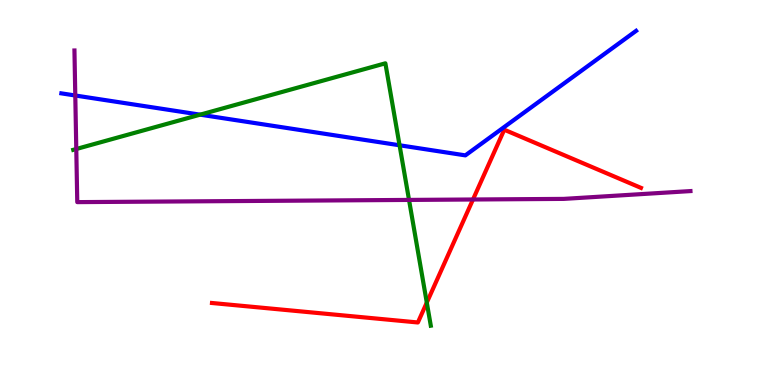[{'lines': ['blue', 'red'], 'intersections': []}, {'lines': ['green', 'red'], 'intersections': [{'x': 5.51, 'y': 2.14}]}, {'lines': ['purple', 'red'], 'intersections': [{'x': 6.1, 'y': 4.82}]}, {'lines': ['blue', 'green'], 'intersections': [{'x': 2.58, 'y': 7.02}, {'x': 5.16, 'y': 6.23}]}, {'lines': ['blue', 'purple'], 'intersections': [{'x': 0.971, 'y': 7.52}]}, {'lines': ['green', 'purple'], 'intersections': [{'x': 0.984, 'y': 6.13}, {'x': 5.28, 'y': 4.81}]}]